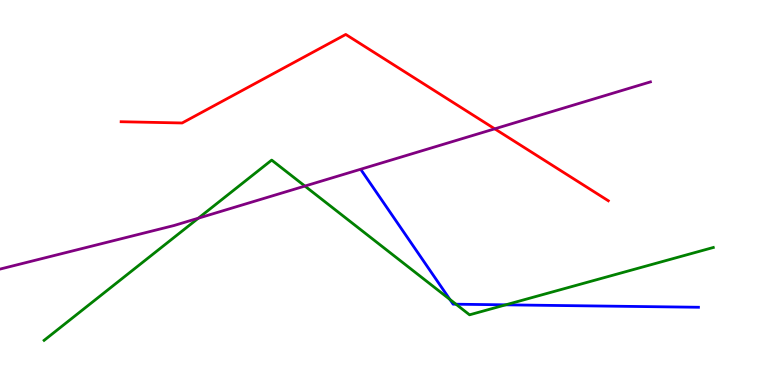[{'lines': ['blue', 'red'], 'intersections': []}, {'lines': ['green', 'red'], 'intersections': []}, {'lines': ['purple', 'red'], 'intersections': [{'x': 6.38, 'y': 6.65}]}, {'lines': ['blue', 'green'], 'intersections': [{'x': 5.8, 'y': 2.22}, {'x': 5.88, 'y': 2.1}, {'x': 6.52, 'y': 2.08}]}, {'lines': ['blue', 'purple'], 'intersections': []}, {'lines': ['green', 'purple'], 'intersections': [{'x': 2.56, 'y': 4.33}, {'x': 3.93, 'y': 5.17}]}]